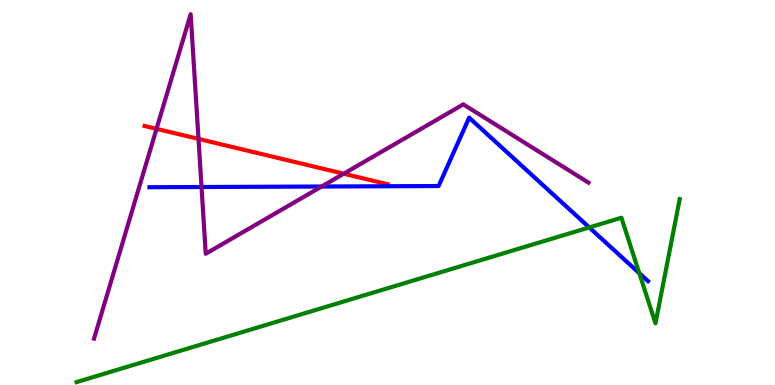[{'lines': ['blue', 'red'], 'intersections': []}, {'lines': ['green', 'red'], 'intersections': []}, {'lines': ['purple', 'red'], 'intersections': [{'x': 2.02, 'y': 6.65}, {'x': 2.56, 'y': 6.39}, {'x': 4.44, 'y': 5.49}]}, {'lines': ['blue', 'green'], 'intersections': [{'x': 7.6, 'y': 4.09}, {'x': 8.25, 'y': 2.9}]}, {'lines': ['blue', 'purple'], 'intersections': [{'x': 2.6, 'y': 5.14}, {'x': 4.15, 'y': 5.16}]}, {'lines': ['green', 'purple'], 'intersections': []}]